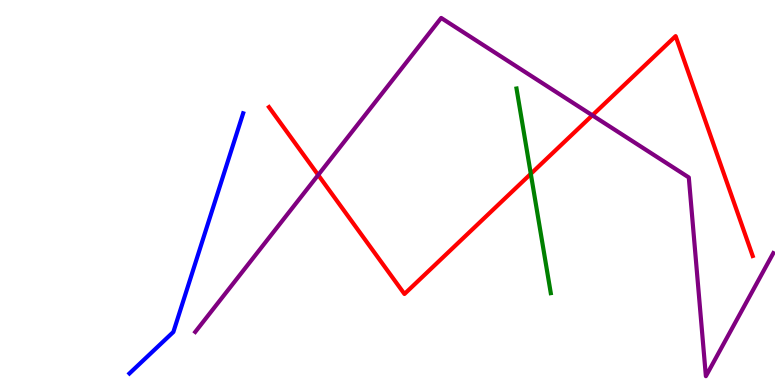[{'lines': ['blue', 'red'], 'intersections': []}, {'lines': ['green', 'red'], 'intersections': [{'x': 6.85, 'y': 5.48}]}, {'lines': ['purple', 'red'], 'intersections': [{'x': 4.11, 'y': 5.45}, {'x': 7.64, 'y': 7.0}]}, {'lines': ['blue', 'green'], 'intersections': []}, {'lines': ['blue', 'purple'], 'intersections': []}, {'lines': ['green', 'purple'], 'intersections': []}]